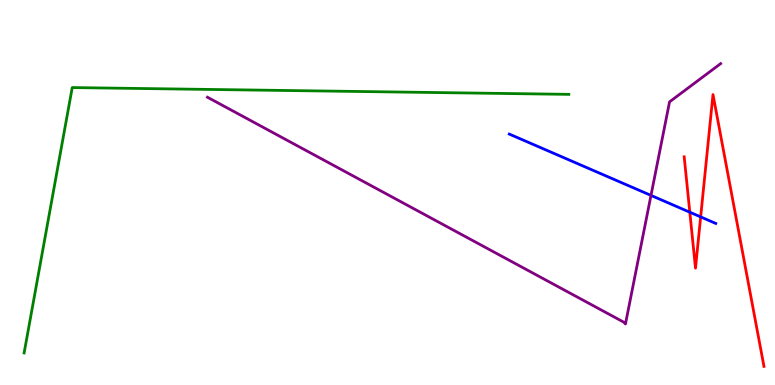[{'lines': ['blue', 'red'], 'intersections': [{'x': 8.9, 'y': 4.49}, {'x': 9.04, 'y': 4.37}]}, {'lines': ['green', 'red'], 'intersections': []}, {'lines': ['purple', 'red'], 'intersections': []}, {'lines': ['blue', 'green'], 'intersections': []}, {'lines': ['blue', 'purple'], 'intersections': [{'x': 8.4, 'y': 4.92}]}, {'lines': ['green', 'purple'], 'intersections': []}]